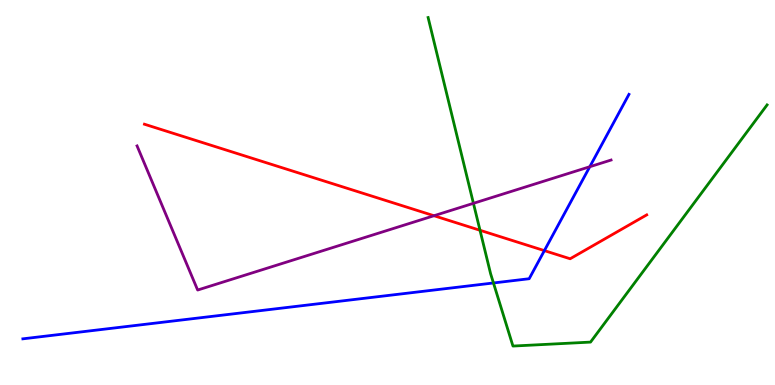[{'lines': ['blue', 'red'], 'intersections': [{'x': 7.02, 'y': 3.49}]}, {'lines': ['green', 'red'], 'intersections': [{'x': 6.19, 'y': 4.02}]}, {'lines': ['purple', 'red'], 'intersections': [{'x': 5.6, 'y': 4.4}]}, {'lines': ['blue', 'green'], 'intersections': [{'x': 6.37, 'y': 2.65}]}, {'lines': ['blue', 'purple'], 'intersections': [{'x': 7.61, 'y': 5.67}]}, {'lines': ['green', 'purple'], 'intersections': [{'x': 6.11, 'y': 4.72}]}]